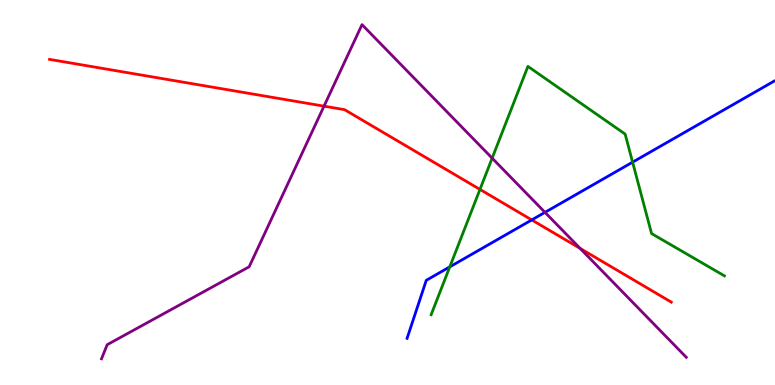[{'lines': ['blue', 'red'], 'intersections': [{'x': 6.86, 'y': 4.29}]}, {'lines': ['green', 'red'], 'intersections': [{'x': 6.19, 'y': 5.08}]}, {'lines': ['purple', 'red'], 'intersections': [{'x': 4.18, 'y': 7.24}, {'x': 7.49, 'y': 3.55}]}, {'lines': ['blue', 'green'], 'intersections': [{'x': 5.8, 'y': 3.07}, {'x': 8.16, 'y': 5.79}]}, {'lines': ['blue', 'purple'], 'intersections': [{'x': 7.03, 'y': 4.48}]}, {'lines': ['green', 'purple'], 'intersections': [{'x': 6.35, 'y': 5.89}]}]